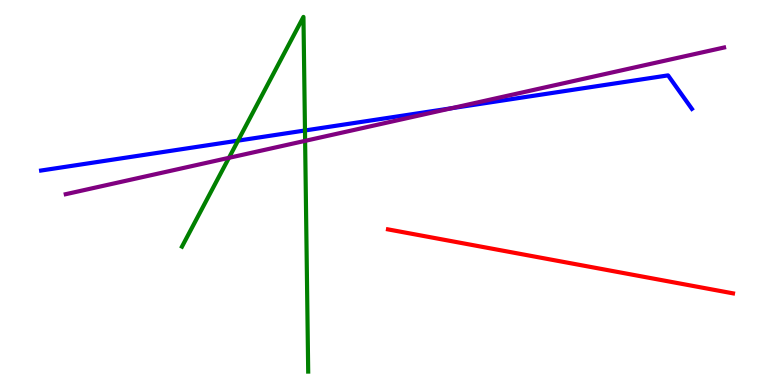[{'lines': ['blue', 'red'], 'intersections': []}, {'lines': ['green', 'red'], 'intersections': []}, {'lines': ['purple', 'red'], 'intersections': []}, {'lines': ['blue', 'green'], 'intersections': [{'x': 3.07, 'y': 6.35}, {'x': 3.94, 'y': 6.61}]}, {'lines': ['blue', 'purple'], 'intersections': [{'x': 5.83, 'y': 7.19}]}, {'lines': ['green', 'purple'], 'intersections': [{'x': 2.95, 'y': 5.9}, {'x': 3.94, 'y': 6.34}]}]